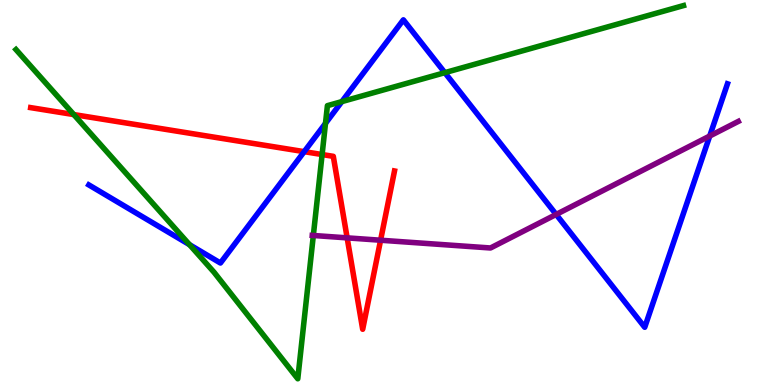[{'lines': ['blue', 'red'], 'intersections': [{'x': 3.93, 'y': 6.06}]}, {'lines': ['green', 'red'], 'intersections': [{'x': 0.952, 'y': 7.02}, {'x': 4.16, 'y': 5.99}]}, {'lines': ['purple', 'red'], 'intersections': [{'x': 4.48, 'y': 3.82}, {'x': 4.91, 'y': 3.76}]}, {'lines': ['blue', 'green'], 'intersections': [{'x': 2.45, 'y': 3.64}, {'x': 4.2, 'y': 6.8}, {'x': 4.41, 'y': 7.36}, {'x': 5.74, 'y': 8.11}]}, {'lines': ['blue', 'purple'], 'intersections': [{'x': 7.18, 'y': 4.43}, {'x': 9.16, 'y': 6.47}]}, {'lines': ['green', 'purple'], 'intersections': [{'x': 4.04, 'y': 3.88}]}]